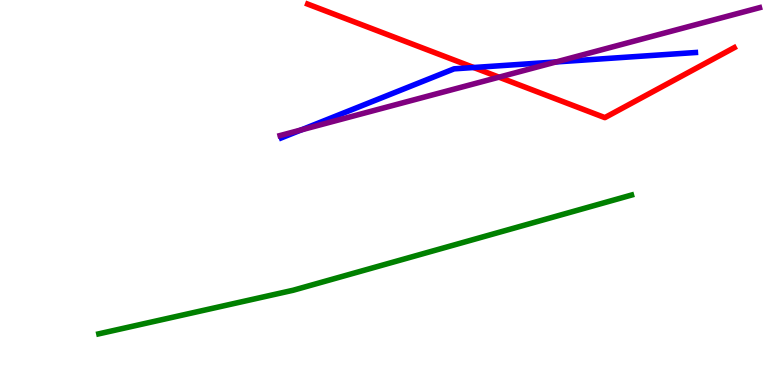[{'lines': ['blue', 'red'], 'intersections': [{'x': 6.11, 'y': 8.25}]}, {'lines': ['green', 'red'], 'intersections': []}, {'lines': ['purple', 'red'], 'intersections': [{'x': 6.44, 'y': 8.0}]}, {'lines': ['blue', 'green'], 'intersections': []}, {'lines': ['blue', 'purple'], 'intersections': [{'x': 3.89, 'y': 6.63}, {'x': 7.18, 'y': 8.39}]}, {'lines': ['green', 'purple'], 'intersections': []}]